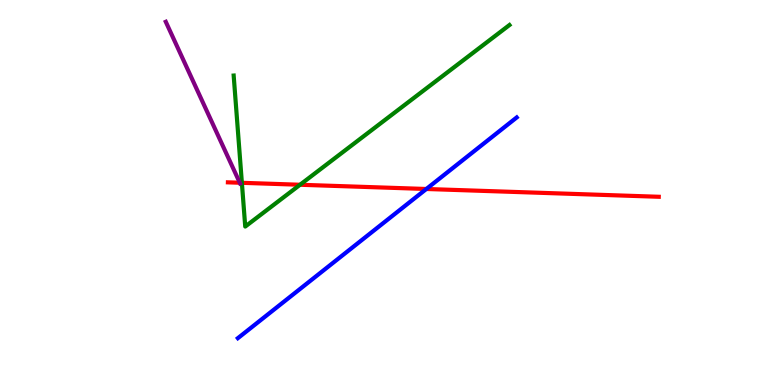[{'lines': ['blue', 'red'], 'intersections': [{'x': 5.5, 'y': 5.09}]}, {'lines': ['green', 'red'], 'intersections': [{'x': 3.12, 'y': 5.25}, {'x': 3.87, 'y': 5.2}]}, {'lines': ['purple', 'red'], 'intersections': [{'x': 3.09, 'y': 5.25}]}, {'lines': ['blue', 'green'], 'intersections': []}, {'lines': ['blue', 'purple'], 'intersections': []}, {'lines': ['green', 'purple'], 'intersections': []}]